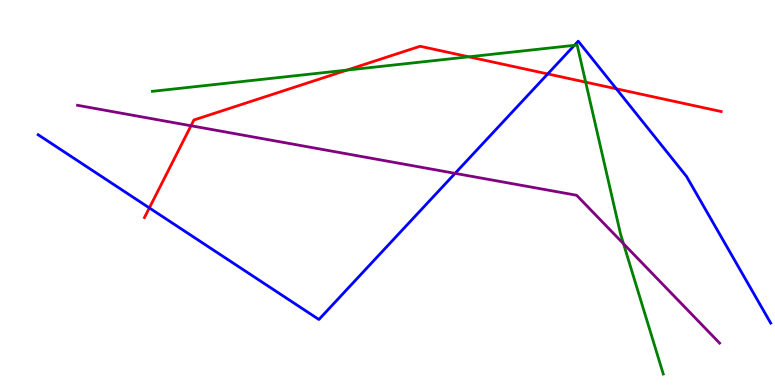[{'lines': ['blue', 'red'], 'intersections': [{'x': 1.93, 'y': 4.6}, {'x': 7.07, 'y': 8.08}, {'x': 7.95, 'y': 7.69}]}, {'lines': ['green', 'red'], 'intersections': [{'x': 4.48, 'y': 8.18}, {'x': 6.05, 'y': 8.52}, {'x': 7.56, 'y': 7.87}]}, {'lines': ['purple', 'red'], 'intersections': [{'x': 2.46, 'y': 6.73}]}, {'lines': ['blue', 'green'], 'intersections': [{'x': 7.41, 'y': 8.82}]}, {'lines': ['blue', 'purple'], 'intersections': [{'x': 5.87, 'y': 5.5}]}, {'lines': ['green', 'purple'], 'intersections': [{'x': 8.05, 'y': 3.67}]}]